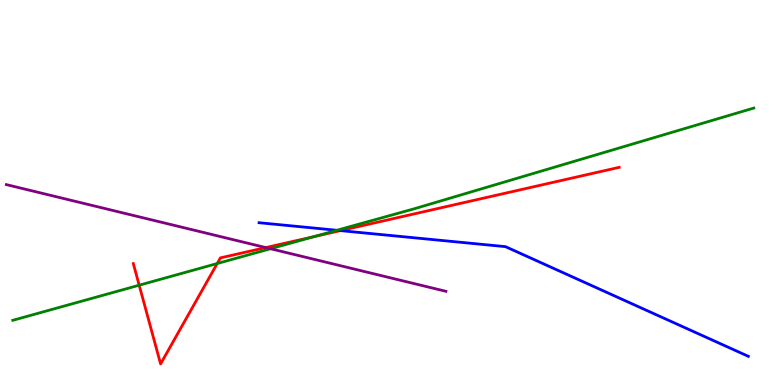[{'lines': ['blue', 'red'], 'intersections': [{'x': 4.39, 'y': 4.01}]}, {'lines': ['green', 'red'], 'intersections': [{'x': 1.8, 'y': 2.59}, {'x': 2.8, 'y': 3.16}, {'x': 4.05, 'y': 3.85}]}, {'lines': ['purple', 'red'], 'intersections': [{'x': 3.43, 'y': 3.57}]}, {'lines': ['blue', 'green'], 'intersections': [{'x': 4.35, 'y': 4.02}]}, {'lines': ['blue', 'purple'], 'intersections': []}, {'lines': ['green', 'purple'], 'intersections': [{'x': 3.49, 'y': 3.54}]}]